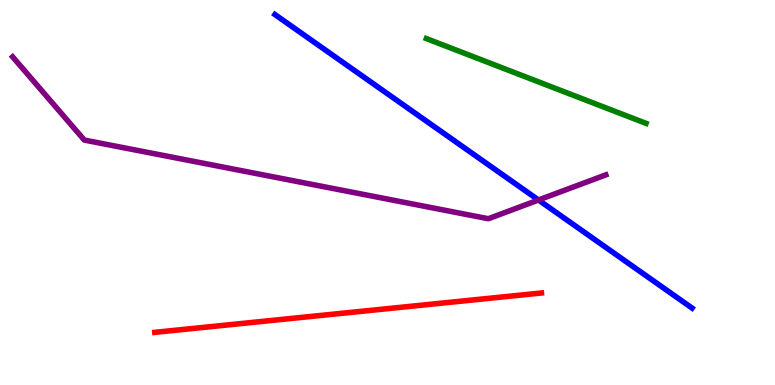[{'lines': ['blue', 'red'], 'intersections': []}, {'lines': ['green', 'red'], 'intersections': []}, {'lines': ['purple', 'red'], 'intersections': []}, {'lines': ['blue', 'green'], 'intersections': []}, {'lines': ['blue', 'purple'], 'intersections': [{'x': 6.95, 'y': 4.81}]}, {'lines': ['green', 'purple'], 'intersections': []}]